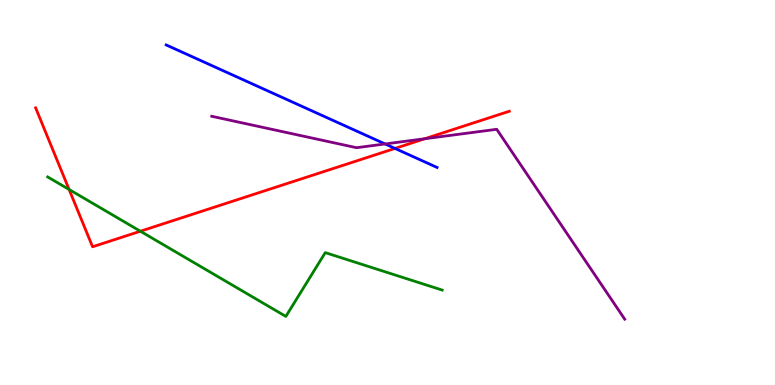[{'lines': ['blue', 'red'], 'intersections': [{'x': 5.1, 'y': 6.14}]}, {'lines': ['green', 'red'], 'intersections': [{'x': 0.892, 'y': 5.08}, {'x': 1.81, 'y': 3.99}]}, {'lines': ['purple', 'red'], 'intersections': [{'x': 5.48, 'y': 6.4}]}, {'lines': ['blue', 'green'], 'intersections': []}, {'lines': ['blue', 'purple'], 'intersections': [{'x': 4.97, 'y': 6.26}]}, {'lines': ['green', 'purple'], 'intersections': []}]